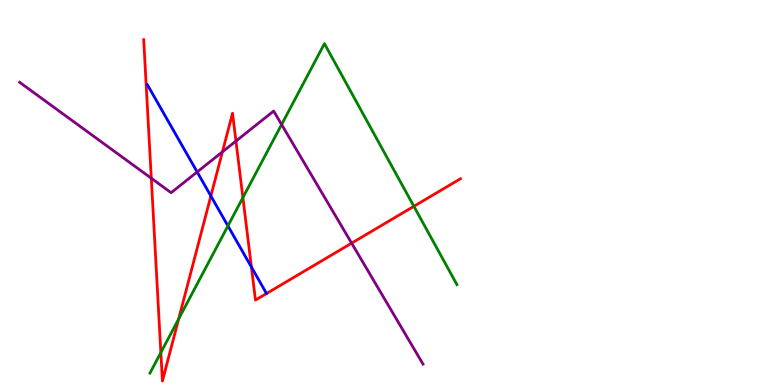[{'lines': ['blue', 'red'], 'intersections': [{'x': 2.72, 'y': 4.91}, {'x': 3.24, 'y': 3.06}]}, {'lines': ['green', 'red'], 'intersections': [{'x': 2.08, 'y': 0.843}, {'x': 2.31, 'y': 1.72}, {'x': 3.13, 'y': 4.87}, {'x': 5.34, 'y': 4.64}]}, {'lines': ['purple', 'red'], 'intersections': [{'x': 1.95, 'y': 5.37}, {'x': 2.87, 'y': 6.06}, {'x': 3.04, 'y': 6.34}, {'x': 4.54, 'y': 3.68}]}, {'lines': ['blue', 'green'], 'intersections': [{'x': 2.94, 'y': 4.13}]}, {'lines': ['blue', 'purple'], 'intersections': [{'x': 2.54, 'y': 5.53}]}, {'lines': ['green', 'purple'], 'intersections': [{'x': 3.63, 'y': 6.77}]}]